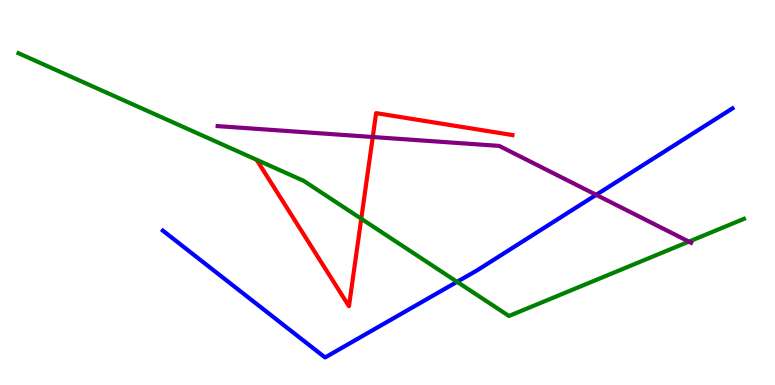[{'lines': ['blue', 'red'], 'intersections': []}, {'lines': ['green', 'red'], 'intersections': [{'x': 4.66, 'y': 4.32}]}, {'lines': ['purple', 'red'], 'intersections': [{'x': 4.81, 'y': 6.44}]}, {'lines': ['blue', 'green'], 'intersections': [{'x': 5.9, 'y': 2.68}]}, {'lines': ['blue', 'purple'], 'intersections': [{'x': 7.69, 'y': 4.94}]}, {'lines': ['green', 'purple'], 'intersections': [{'x': 8.89, 'y': 3.72}]}]